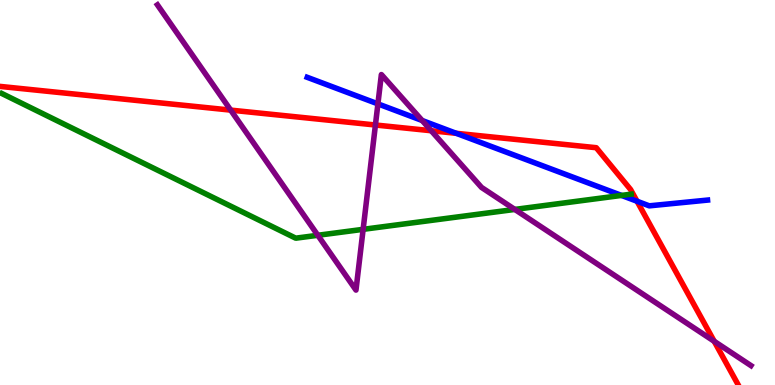[{'lines': ['blue', 'red'], 'intersections': [{'x': 5.89, 'y': 6.54}, {'x': 8.22, 'y': 4.77}]}, {'lines': ['green', 'red'], 'intersections': []}, {'lines': ['purple', 'red'], 'intersections': [{'x': 2.98, 'y': 7.14}, {'x': 4.84, 'y': 6.75}, {'x': 5.56, 'y': 6.6}, {'x': 9.22, 'y': 1.14}]}, {'lines': ['blue', 'green'], 'intersections': [{'x': 8.02, 'y': 4.92}]}, {'lines': ['blue', 'purple'], 'intersections': [{'x': 4.88, 'y': 7.3}, {'x': 5.45, 'y': 6.87}]}, {'lines': ['green', 'purple'], 'intersections': [{'x': 4.1, 'y': 3.89}, {'x': 4.69, 'y': 4.04}, {'x': 6.64, 'y': 4.56}]}]